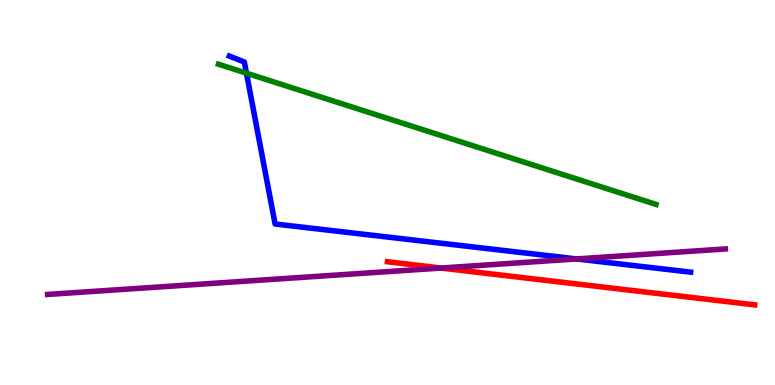[{'lines': ['blue', 'red'], 'intersections': []}, {'lines': ['green', 'red'], 'intersections': []}, {'lines': ['purple', 'red'], 'intersections': [{'x': 5.69, 'y': 3.04}]}, {'lines': ['blue', 'green'], 'intersections': [{'x': 3.18, 'y': 8.1}]}, {'lines': ['blue', 'purple'], 'intersections': [{'x': 7.44, 'y': 3.27}]}, {'lines': ['green', 'purple'], 'intersections': []}]